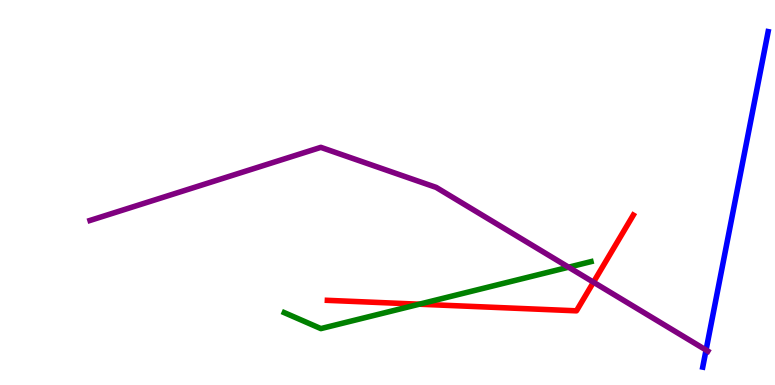[{'lines': ['blue', 'red'], 'intersections': []}, {'lines': ['green', 'red'], 'intersections': [{'x': 5.41, 'y': 2.1}]}, {'lines': ['purple', 'red'], 'intersections': [{'x': 7.66, 'y': 2.67}]}, {'lines': ['blue', 'green'], 'intersections': []}, {'lines': ['blue', 'purple'], 'intersections': [{'x': 9.11, 'y': 0.908}]}, {'lines': ['green', 'purple'], 'intersections': [{'x': 7.34, 'y': 3.06}]}]